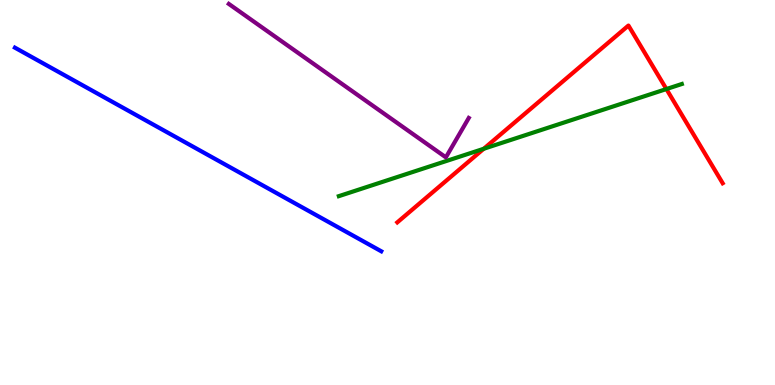[{'lines': ['blue', 'red'], 'intersections': []}, {'lines': ['green', 'red'], 'intersections': [{'x': 6.24, 'y': 6.14}, {'x': 8.6, 'y': 7.69}]}, {'lines': ['purple', 'red'], 'intersections': []}, {'lines': ['blue', 'green'], 'intersections': []}, {'lines': ['blue', 'purple'], 'intersections': []}, {'lines': ['green', 'purple'], 'intersections': []}]